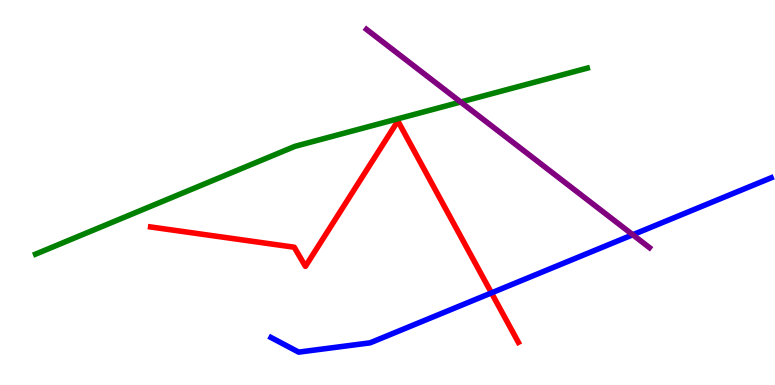[{'lines': ['blue', 'red'], 'intersections': [{'x': 6.34, 'y': 2.39}]}, {'lines': ['green', 'red'], 'intersections': []}, {'lines': ['purple', 'red'], 'intersections': []}, {'lines': ['blue', 'green'], 'intersections': []}, {'lines': ['blue', 'purple'], 'intersections': [{'x': 8.16, 'y': 3.9}]}, {'lines': ['green', 'purple'], 'intersections': [{'x': 5.94, 'y': 7.35}]}]